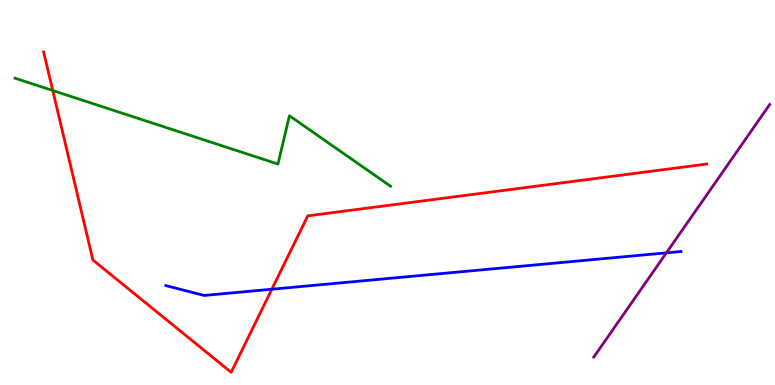[{'lines': ['blue', 'red'], 'intersections': [{'x': 3.51, 'y': 2.49}]}, {'lines': ['green', 'red'], 'intersections': [{'x': 0.681, 'y': 7.65}]}, {'lines': ['purple', 'red'], 'intersections': []}, {'lines': ['blue', 'green'], 'intersections': []}, {'lines': ['blue', 'purple'], 'intersections': [{'x': 8.6, 'y': 3.43}]}, {'lines': ['green', 'purple'], 'intersections': []}]